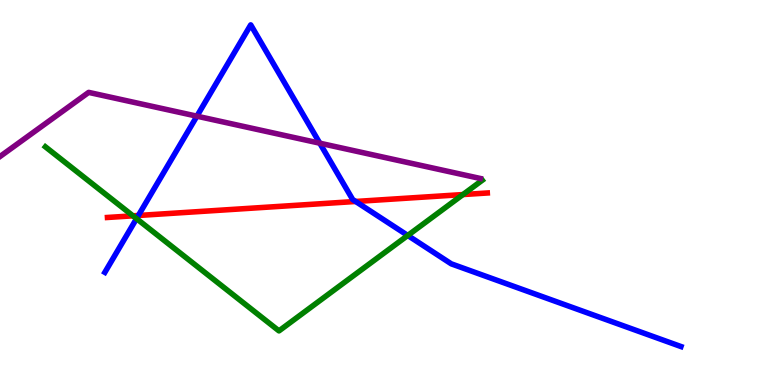[{'lines': ['blue', 'red'], 'intersections': [{'x': 1.79, 'y': 4.4}, {'x': 4.59, 'y': 4.77}]}, {'lines': ['green', 'red'], 'intersections': [{'x': 1.72, 'y': 4.39}, {'x': 5.97, 'y': 4.95}]}, {'lines': ['purple', 'red'], 'intersections': []}, {'lines': ['blue', 'green'], 'intersections': [{'x': 1.76, 'y': 4.32}, {'x': 5.26, 'y': 3.88}]}, {'lines': ['blue', 'purple'], 'intersections': [{'x': 2.54, 'y': 6.98}, {'x': 4.13, 'y': 6.28}]}, {'lines': ['green', 'purple'], 'intersections': []}]